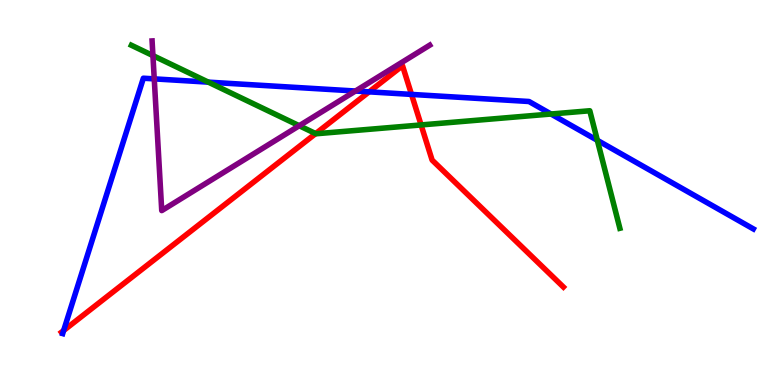[{'lines': ['blue', 'red'], 'intersections': [{'x': 0.822, 'y': 1.42}, {'x': 4.76, 'y': 7.61}, {'x': 5.31, 'y': 7.55}]}, {'lines': ['green', 'red'], 'intersections': [{'x': 4.07, 'y': 6.53}, {'x': 5.43, 'y': 6.75}]}, {'lines': ['purple', 'red'], 'intersections': []}, {'lines': ['blue', 'green'], 'intersections': [{'x': 2.69, 'y': 7.87}, {'x': 7.11, 'y': 7.04}, {'x': 7.71, 'y': 6.36}]}, {'lines': ['blue', 'purple'], 'intersections': [{'x': 1.99, 'y': 7.95}, {'x': 4.59, 'y': 7.64}]}, {'lines': ['green', 'purple'], 'intersections': [{'x': 1.97, 'y': 8.56}, {'x': 3.86, 'y': 6.73}]}]